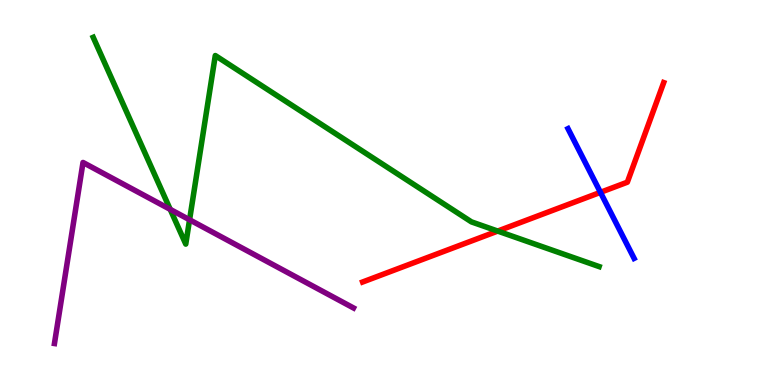[{'lines': ['blue', 'red'], 'intersections': [{'x': 7.75, 'y': 5.0}]}, {'lines': ['green', 'red'], 'intersections': [{'x': 6.42, 'y': 4.0}]}, {'lines': ['purple', 'red'], 'intersections': []}, {'lines': ['blue', 'green'], 'intersections': []}, {'lines': ['blue', 'purple'], 'intersections': []}, {'lines': ['green', 'purple'], 'intersections': [{'x': 2.2, 'y': 4.56}, {'x': 2.45, 'y': 4.29}]}]